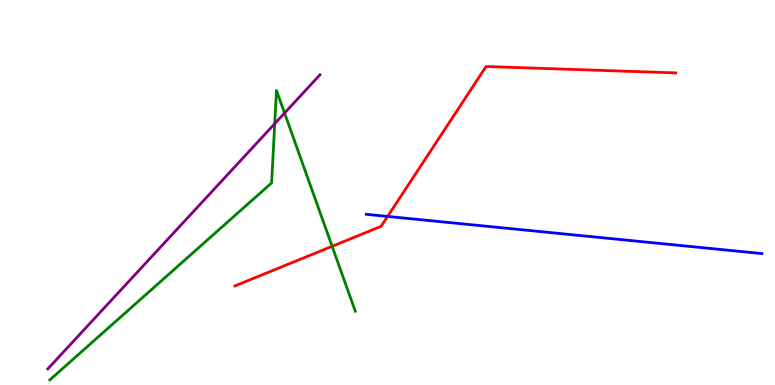[{'lines': ['blue', 'red'], 'intersections': [{'x': 5.0, 'y': 4.38}]}, {'lines': ['green', 'red'], 'intersections': [{'x': 4.29, 'y': 3.6}]}, {'lines': ['purple', 'red'], 'intersections': []}, {'lines': ['blue', 'green'], 'intersections': []}, {'lines': ['blue', 'purple'], 'intersections': []}, {'lines': ['green', 'purple'], 'intersections': [{'x': 3.54, 'y': 6.79}, {'x': 3.67, 'y': 7.06}]}]